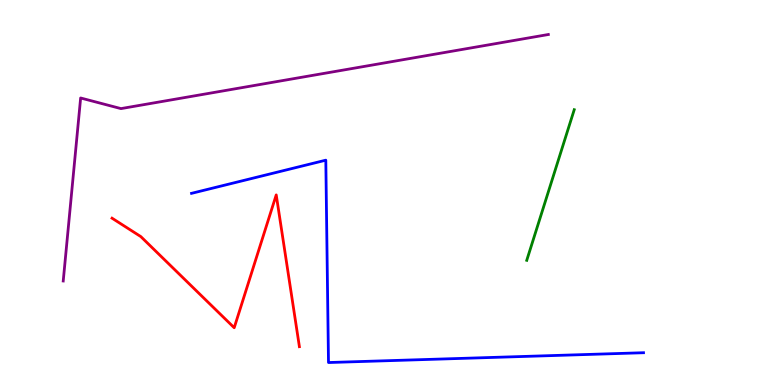[{'lines': ['blue', 'red'], 'intersections': []}, {'lines': ['green', 'red'], 'intersections': []}, {'lines': ['purple', 'red'], 'intersections': []}, {'lines': ['blue', 'green'], 'intersections': []}, {'lines': ['blue', 'purple'], 'intersections': []}, {'lines': ['green', 'purple'], 'intersections': []}]